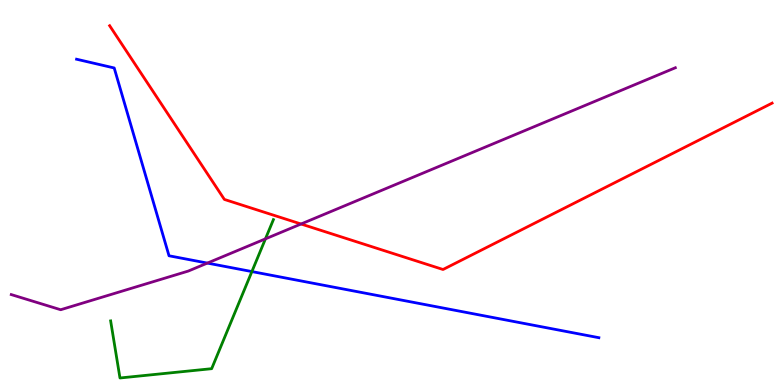[{'lines': ['blue', 'red'], 'intersections': []}, {'lines': ['green', 'red'], 'intersections': []}, {'lines': ['purple', 'red'], 'intersections': [{'x': 3.88, 'y': 4.18}]}, {'lines': ['blue', 'green'], 'intersections': [{'x': 3.25, 'y': 2.95}]}, {'lines': ['blue', 'purple'], 'intersections': [{'x': 2.68, 'y': 3.17}]}, {'lines': ['green', 'purple'], 'intersections': [{'x': 3.43, 'y': 3.8}]}]